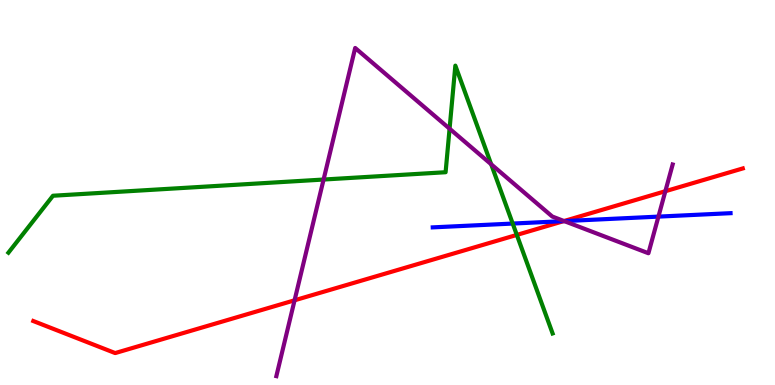[{'lines': ['blue', 'red'], 'intersections': [{'x': 7.27, 'y': 4.26}]}, {'lines': ['green', 'red'], 'intersections': [{'x': 6.67, 'y': 3.9}]}, {'lines': ['purple', 'red'], 'intersections': [{'x': 3.8, 'y': 2.2}, {'x': 7.28, 'y': 4.26}, {'x': 8.59, 'y': 5.03}]}, {'lines': ['blue', 'green'], 'intersections': [{'x': 6.62, 'y': 4.19}]}, {'lines': ['blue', 'purple'], 'intersections': [{'x': 7.28, 'y': 4.26}, {'x': 8.5, 'y': 4.37}]}, {'lines': ['green', 'purple'], 'intersections': [{'x': 4.18, 'y': 5.34}, {'x': 5.8, 'y': 6.66}, {'x': 6.34, 'y': 5.73}]}]